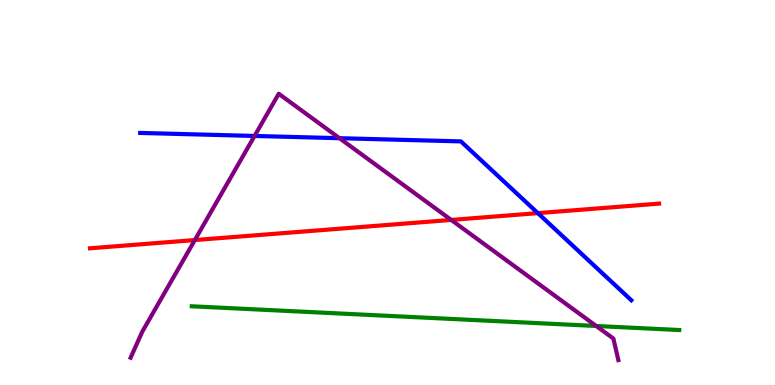[{'lines': ['blue', 'red'], 'intersections': [{'x': 6.94, 'y': 4.46}]}, {'lines': ['green', 'red'], 'intersections': []}, {'lines': ['purple', 'red'], 'intersections': [{'x': 2.51, 'y': 3.76}, {'x': 5.82, 'y': 4.29}]}, {'lines': ['blue', 'green'], 'intersections': []}, {'lines': ['blue', 'purple'], 'intersections': [{'x': 3.28, 'y': 6.47}, {'x': 4.38, 'y': 6.41}]}, {'lines': ['green', 'purple'], 'intersections': [{'x': 7.69, 'y': 1.53}]}]